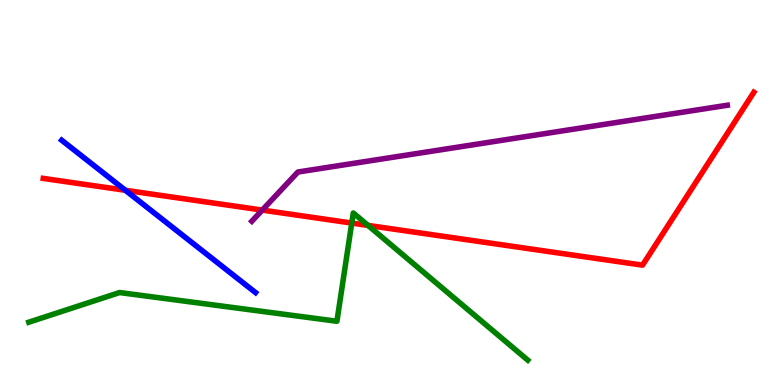[{'lines': ['blue', 'red'], 'intersections': [{'x': 1.62, 'y': 5.06}]}, {'lines': ['green', 'red'], 'intersections': [{'x': 4.54, 'y': 4.21}, {'x': 4.75, 'y': 4.15}]}, {'lines': ['purple', 'red'], 'intersections': [{'x': 3.38, 'y': 4.54}]}, {'lines': ['blue', 'green'], 'intersections': []}, {'lines': ['blue', 'purple'], 'intersections': []}, {'lines': ['green', 'purple'], 'intersections': []}]